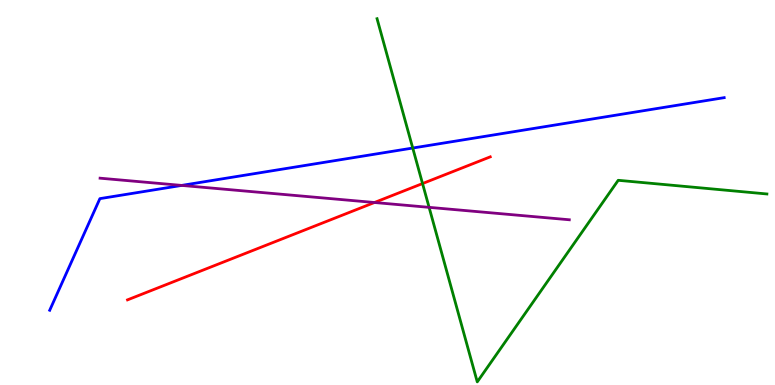[{'lines': ['blue', 'red'], 'intersections': []}, {'lines': ['green', 'red'], 'intersections': [{'x': 5.45, 'y': 5.23}]}, {'lines': ['purple', 'red'], 'intersections': [{'x': 4.83, 'y': 4.74}]}, {'lines': ['blue', 'green'], 'intersections': [{'x': 5.33, 'y': 6.15}]}, {'lines': ['blue', 'purple'], 'intersections': [{'x': 2.34, 'y': 5.18}]}, {'lines': ['green', 'purple'], 'intersections': [{'x': 5.54, 'y': 4.61}]}]